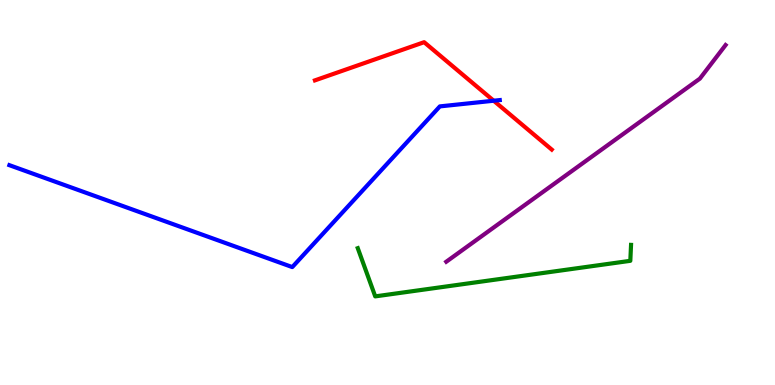[{'lines': ['blue', 'red'], 'intersections': [{'x': 6.37, 'y': 7.38}]}, {'lines': ['green', 'red'], 'intersections': []}, {'lines': ['purple', 'red'], 'intersections': []}, {'lines': ['blue', 'green'], 'intersections': []}, {'lines': ['blue', 'purple'], 'intersections': []}, {'lines': ['green', 'purple'], 'intersections': []}]